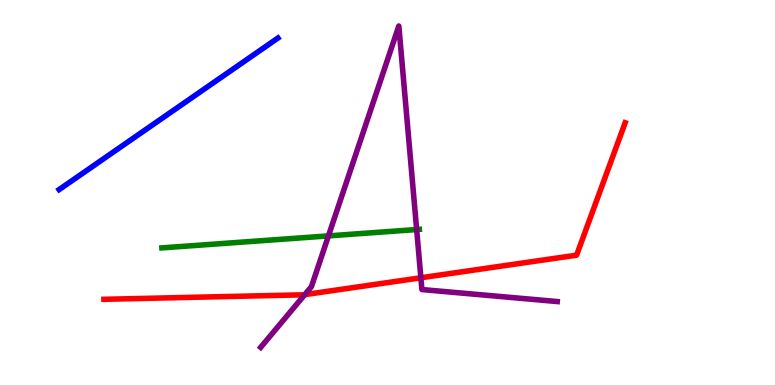[{'lines': ['blue', 'red'], 'intersections': []}, {'lines': ['green', 'red'], 'intersections': []}, {'lines': ['purple', 'red'], 'intersections': [{'x': 3.93, 'y': 2.35}, {'x': 5.43, 'y': 2.79}]}, {'lines': ['blue', 'green'], 'intersections': []}, {'lines': ['blue', 'purple'], 'intersections': []}, {'lines': ['green', 'purple'], 'intersections': [{'x': 4.24, 'y': 3.87}, {'x': 5.38, 'y': 4.04}]}]